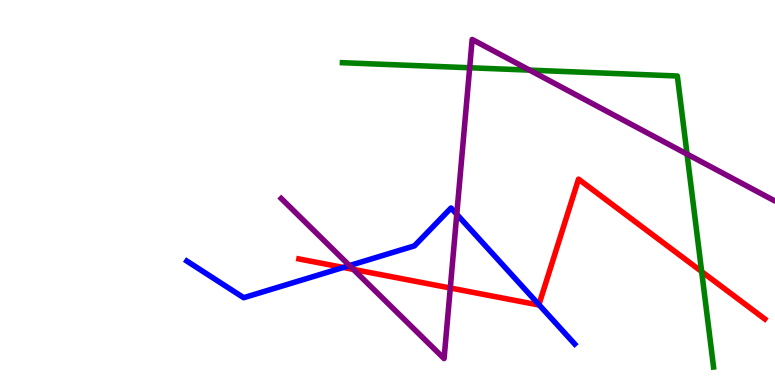[{'lines': ['blue', 'red'], 'intersections': [{'x': 4.43, 'y': 3.05}, {'x': 6.95, 'y': 2.09}]}, {'lines': ['green', 'red'], 'intersections': [{'x': 9.05, 'y': 2.95}]}, {'lines': ['purple', 'red'], 'intersections': [{'x': 4.56, 'y': 3.0}, {'x': 5.81, 'y': 2.52}]}, {'lines': ['blue', 'green'], 'intersections': []}, {'lines': ['blue', 'purple'], 'intersections': [{'x': 4.51, 'y': 3.1}, {'x': 5.89, 'y': 4.43}]}, {'lines': ['green', 'purple'], 'intersections': [{'x': 6.06, 'y': 8.24}, {'x': 6.83, 'y': 8.18}, {'x': 8.87, 'y': 6.0}]}]